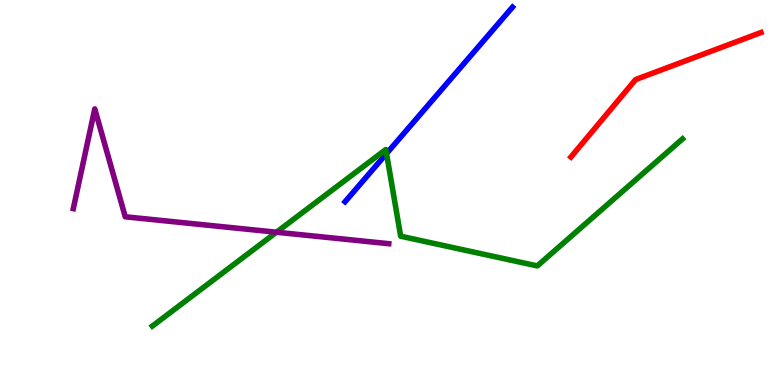[{'lines': ['blue', 'red'], 'intersections': []}, {'lines': ['green', 'red'], 'intersections': []}, {'lines': ['purple', 'red'], 'intersections': []}, {'lines': ['blue', 'green'], 'intersections': [{'x': 4.99, 'y': 6.01}]}, {'lines': ['blue', 'purple'], 'intersections': []}, {'lines': ['green', 'purple'], 'intersections': [{'x': 3.57, 'y': 3.97}]}]